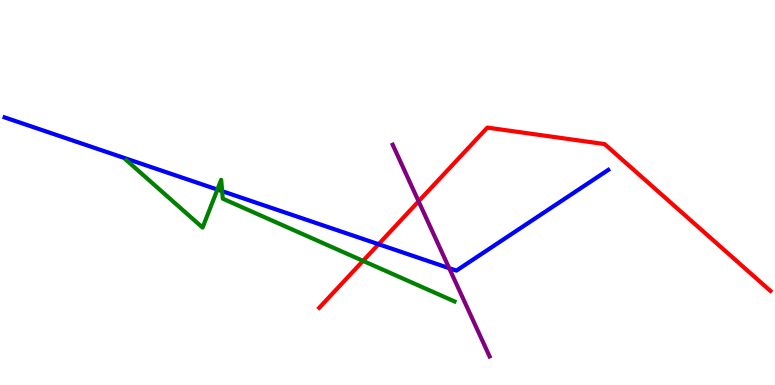[{'lines': ['blue', 'red'], 'intersections': [{'x': 4.88, 'y': 3.66}]}, {'lines': ['green', 'red'], 'intersections': [{'x': 4.68, 'y': 3.22}]}, {'lines': ['purple', 'red'], 'intersections': [{'x': 5.4, 'y': 4.77}]}, {'lines': ['blue', 'green'], 'intersections': [{'x': 2.81, 'y': 5.08}, {'x': 2.87, 'y': 5.03}]}, {'lines': ['blue', 'purple'], 'intersections': [{'x': 5.8, 'y': 3.03}]}, {'lines': ['green', 'purple'], 'intersections': []}]